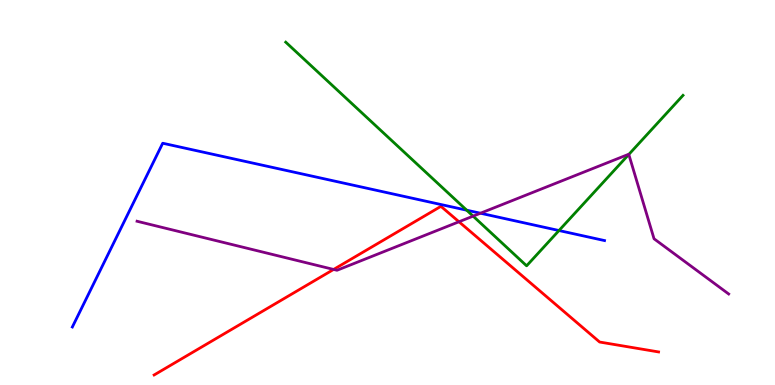[{'lines': ['blue', 'red'], 'intersections': []}, {'lines': ['green', 'red'], 'intersections': []}, {'lines': ['purple', 'red'], 'intersections': [{'x': 4.3, 'y': 3.0}, {'x': 5.92, 'y': 4.24}]}, {'lines': ['blue', 'green'], 'intersections': [{'x': 6.02, 'y': 4.54}, {'x': 7.21, 'y': 4.01}]}, {'lines': ['blue', 'purple'], 'intersections': [{'x': 6.2, 'y': 4.46}]}, {'lines': ['green', 'purple'], 'intersections': [{'x': 6.1, 'y': 4.39}, {'x': 8.11, 'y': 5.99}]}]